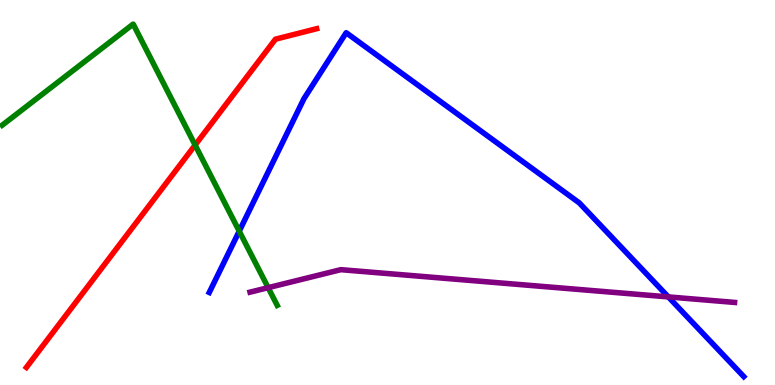[{'lines': ['blue', 'red'], 'intersections': []}, {'lines': ['green', 'red'], 'intersections': [{'x': 2.52, 'y': 6.23}]}, {'lines': ['purple', 'red'], 'intersections': []}, {'lines': ['blue', 'green'], 'intersections': [{'x': 3.09, 'y': 4.0}]}, {'lines': ['blue', 'purple'], 'intersections': [{'x': 8.62, 'y': 2.29}]}, {'lines': ['green', 'purple'], 'intersections': [{'x': 3.46, 'y': 2.53}]}]